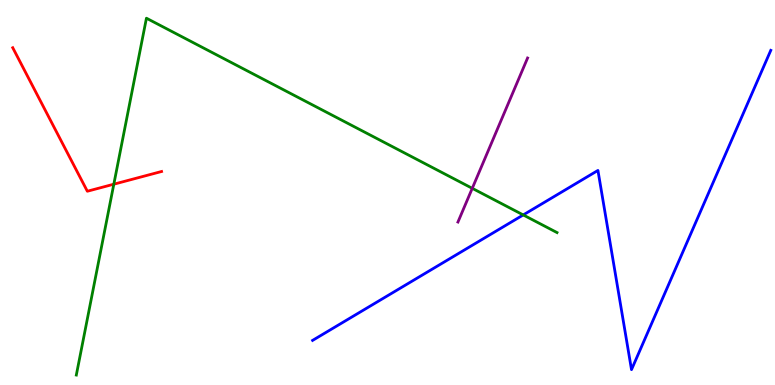[{'lines': ['blue', 'red'], 'intersections': []}, {'lines': ['green', 'red'], 'intersections': [{'x': 1.47, 'y': 5.22}]}, {'lines': ['purple', 'red'], 'intersections': []}, {'lines': ['blue', 'green'], 'intersections': [{'x': 6.75, 'y': 4.42}]}, {'lines': ['blue', 'purple'], 'intersections': []}, {'lines': ['green', 'purple'], 'intersections': [{'x': 6.09, 'y': 5.11}]}]